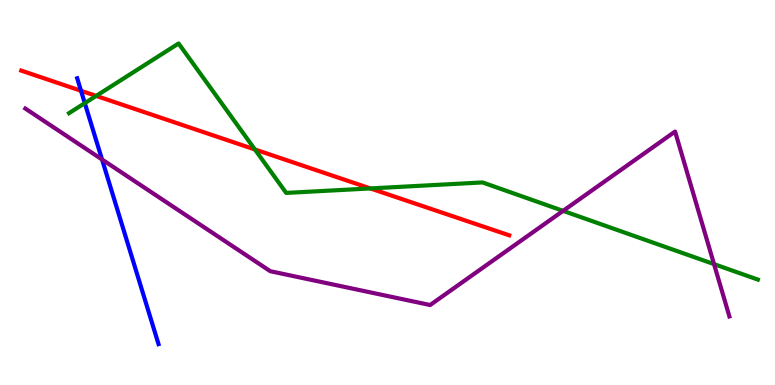[{'lines': ['blue', 'red'], 'intersections': [{'x': 1.05, 'y': 7.64}]}, {'lines': ['green', 'red'], 'intersections': [{'x': 1.24, 'y': 7.51}, {'x': 3.29, 'y': 6.12}, {'x': 4.78, 'y': 5.11}]}, {'lines': ['purple', 'red'], 'intersections': []}, {'lines': ['blue', 'green'], 'intersections': [{'x': 1.09, 'y': 7.32}]}, {'lines': ['blue', 'purple'], 'intersections': [{'x': 1.32, 'y': 5.86}]}, {'lines': ['green', 'purple'], 'intersections': [{'x': 7.27, 'y': 4.52}, {'x': 9.21, 'y': 3.14}]}]